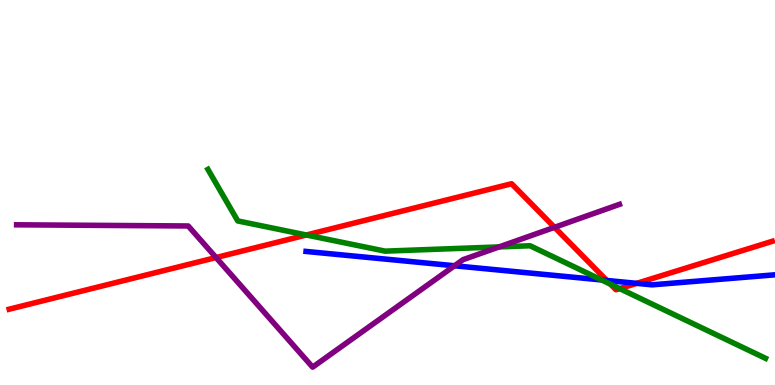[{'lines': ['blue', 'red'], 'intersections': [{'x': 7.83, 'y': 2.72}, {'x': 8.22, 'y': 2.64}]}, {'lines': ['green', 'red'], 'intersections': [{'x': 3.95, 'y': 3.9}, {'x': 7.88, 'y': 2.62}, {'x': 8.0, 'y': 2.5}]}, {'lines': ['purple', 'red'], 'intersections': [{'x': 2.79, 'y': 3.31}, {'x': 7.16, 'y': 4.1}]}, {'lines': ['blue', 'green'], 'intersections': [{'x': 7.76, 'y': 2.73}]}, {'lines': ['blue', 'purple'], 'intersections': [{'x': 5.86, 'y': 3.1}]}, {'lines': ['green', 'purple'], 'intersections': [{'x': 6.44, 'y': 3.59}]}]